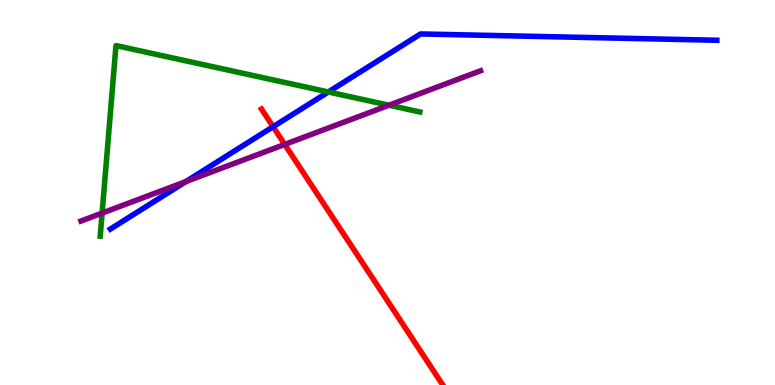[{'lines': ['blue', 'red'], 'intersections': [{'x': 3.52, 'y': 6.71}]}, {'lines': ['green', 'red'], 'intersections': []}, {'lines': ['purple', 'red'], 'intersections': [{'x': 3.67, 'y': 6.25}]}, {'lines': ['blue', 'green'], 'intersections': [{'x': 4.24, 'y': 7.61}]}, {'lines': ['blue', 'purple'], 'intersections': [{'x': 2.4, 'y': 5.28}]}, {'lines': ['green', 'purple'], 'intersections': [{'x': 1.32, 'y': 4.47}, {'x': 5.02, 'y': 7.27}]}]